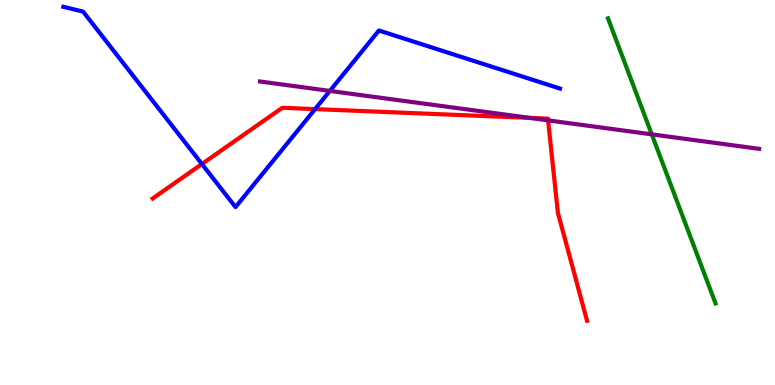[{'lines': ['blue', 'red'], 'intersections': [{'x': 2.61, 'y': 5.74}, {'x': 4.07, 'y': 7.17}]}, {'lines': ['green', 'red'], 'intersections': []}, {'lines': ['purple', 'red'], 'intersections': [{'x': 6.84, 'y': 6.94}, {'x': 7.07, 'y': 6.87}]}, {'lines': ['blue', 'green'], 'intersections': []}, {'lines': ['blue', 'purple'], 'intersections': [{'x': 4.26, 'y': 7.64}]}, {'lines': ['green', 'purple'], 'intersections': [{'x': 8.41, 'y': 6.51}]}]